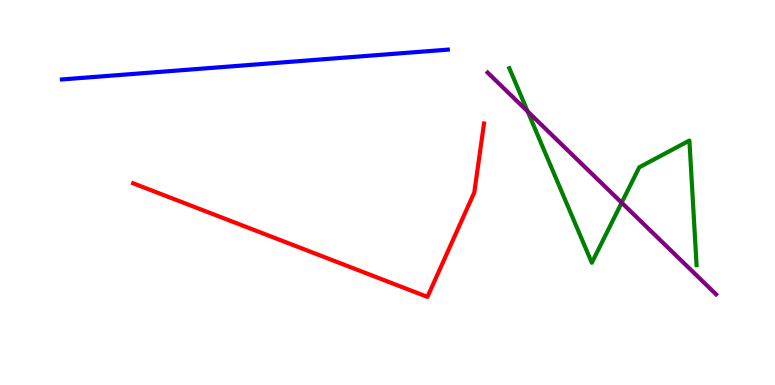[{'lines': ['blue', 'red'], 'intersections': []}, {'lines': ['green', 'red'], 'intersections': []}, {'lines': ['purple', 'red'], 'intersections': []}, {'lines': ['blue', 'green'], 'intersections': []}, {'lines': ['blue', 'purple'], 'intersections': []}, {'lines': ['green', 'purple'], 'intersections': [{'x': 6.81, 'y': 7.11}, {'x': 8.02, 'y': 4.74}]}]